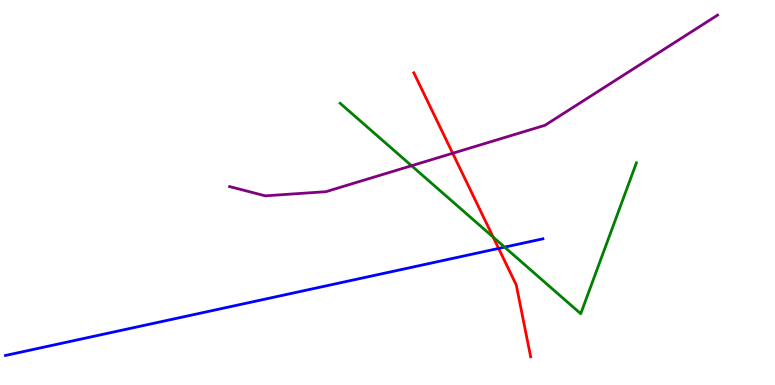[{'lines': ['blue', 'red'], 'intersections': [{'x': 6.43, 'y': 3.55}]}, {'lines': ['green', 'red'], 'intersections': [{'x': 6.36, 'y': 3.84}]}, {'lines': ['purple', 'red'], 'intersections': [{'x': 5.84, 'y': 6.02}]}, {'lines': ['blue', 'green'], 'intersections': [{'x': 6.51, 'y': 3.58}]}, {'lines': ['blue', 'purple'], 'intersections': []}, {'lines': ['green', 'purple'], 'intersections': [{'x': 5.31, 'y': 5.7}]}]